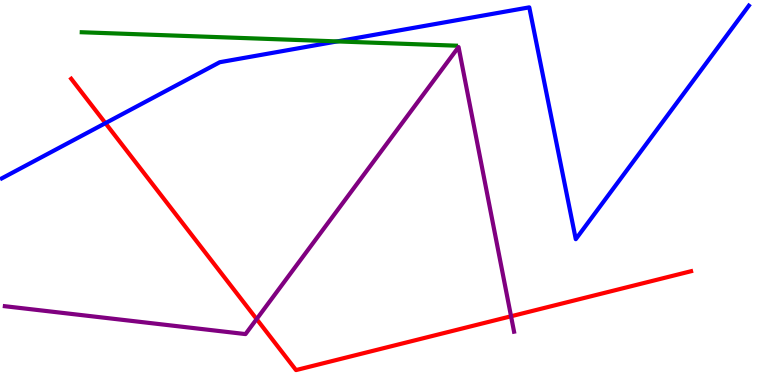[{'lines': ['blue', 'red'], 'intersections': [{'x': 1.36, 'y': 6.8}]}, {'lines': ['green', 'red'], 'intersections': []}, {'lines': ['purple', 'red'], 'intersections': [{'x': 3.31, 'y': 1.71}, {'x': 6.59, 'y': 1.79}]}, {'lines': ['blue', 'green'], 'intersections': [{'x': 4.35, 'y': 8.92}]}, {'lines': ['blue', 'purple'], 'intersections': []}, {'lines': ['green', 'purple'], 'intersections': []}]